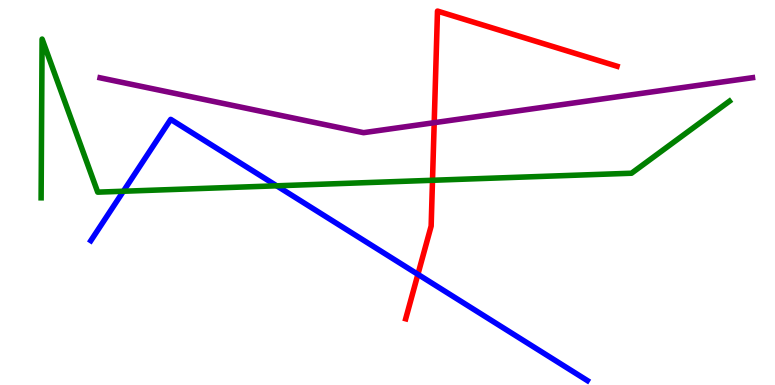[{'lines': ['blue', 'red'], 'intersections': [{'x': 5.39, 'y': 2.87}]}, {'lines': ['green', 'red'], 'intersections': [{'x': 5.58, 'y': 5.32}]}, {'lines': ['purple', 'red'], 'intersections': [{'x': 5.6, 'y': 6.81}]}, {'lines': ['blue', 'green'], 'intersections': [{'x': 1.59, 'y': 5.03}, {'x': 3.57, 'y': 5.17}]}, {'lines': ['blue', 'purple'], 'intersections': []}, {'lines': ['green', 'purple'], 'intersections': []}]